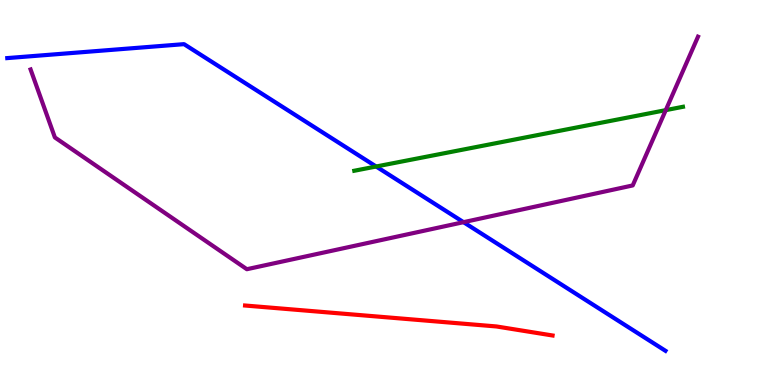[{'lines': ['blue', 'red'], 'intersections': []}, {'lines': ['green', 'red'], 'intersections': []}, {'lines': ['purple', 'red'], 'intersections': []}, {'lines': ['blue', 'green'], 'intersections': [{'x': 4.85, 'y': 5.68}]}, {'lines': ['blue', 'purple'], 'intersections': [{'x': 5.98, 'y': 4.23}]}, {'lines': ['green', 'purple'], 'intersections': [{'x': 8.59, 'y': 7.14}]}]